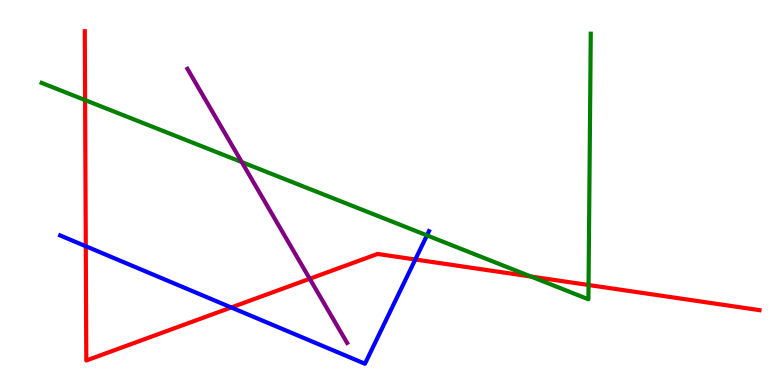[{'lines': ['blue', 'red'], 'intersections': [{'x': 1.11, 'y': 3.6}, {'x': 2.98, 'y': 2.01}, {'x': 5.36, 'y': 3.26}]}, {'lines': ['green', 'red'], 'intersections': [{'x': 1.1, 'y': 7.4}, {'x': 6.85, 'y': 2.82}, {'x': 7.59, 'y': 2.6}]}, {'lines': ['purple', 'red'], 'intersections': [{'x': 4.0, 'y': 2.76}]}, {'lines': ['blue', 'green'], 'intersections': [{'x': 5.51, 'y': 3.89}]}, {'lines': ['blue', 'purple'], 'intersections': []}, {'lines': ['green', 'purple'], 'intersections': [{'x': 3.12, 'y': 5.79}]}]